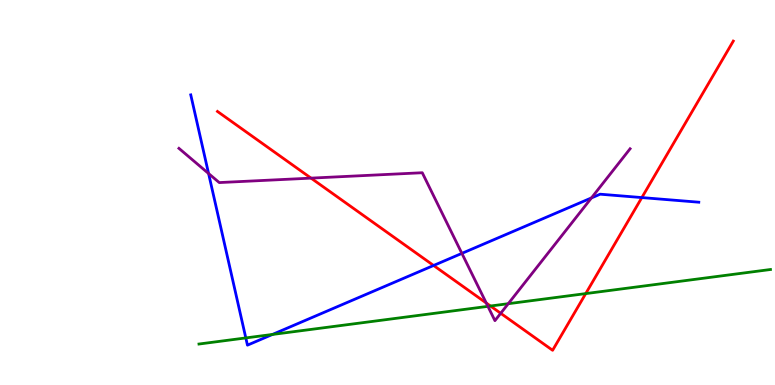[{'lines': ['blue', 'red'], 'intersections': [{'x': 5.59, 'y': 3.1}, {'x': 8.28, 'y': 4.87}]}, {'lines': ['green', 'red'], 'intersections': [{'x': 6.33, 'y': 2.05}, {'x': 7.56, 'y': 2.37}]}, {'lines': ['purple', 'red'], 'intersections': [{'x': 4.01, 'y': 5.37}, {'x': 6.27, 'y': 2.13}, {'x': 6.46, 'y': 1.86}]}, {'lines': ['blue', 'green'], 'intersections': [{'x': 3.17, 'y': 1.22}, {'x': 3.52, 'y': 1.31}]}, {'lines': ['blue', 'purple'], 'intersections': [{'x': 2.69, 'y': 5.49}, {'x': 5.96, 'y': 3.42}, {'x': 7.63, 'y': 4.86}]}, {'lines': ['green', 'purple'], 'intersections': [{'x': 6.3, 'y': 2.04}, {'x': 6.56, 'y': 2.11}]}]